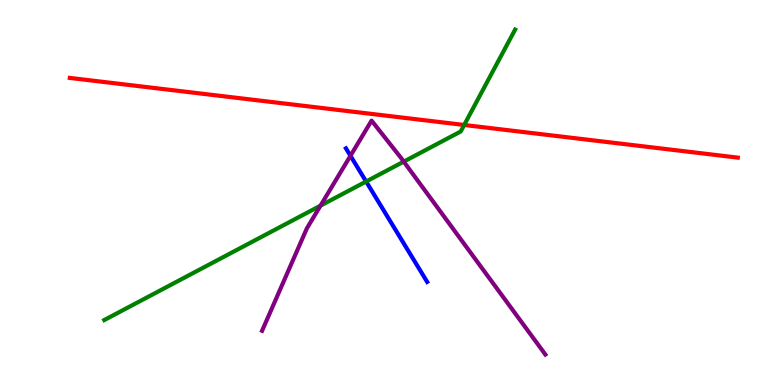[{'lines': ['blue', 'red'], 'intersections': []}, {'lines': ['green', 'red'], 'intersections': [{'x': 5.99, 'y': 6.75}]}, {'lines': ['purple', 'red'], 'intersections': []}, {'lines': ['blue', 'green'], 'intersections': [{'x': 4.72, 'y': 5.28}]}, {'lines': ['blue', 'purple'], 'intersections': [{'x': 4.52, 'y': 5.95}]}, {'lines': ['green', 'purple'], 'intersections': [{'x': 4.14, 'y': 4.66}, {'x': 5.21, 'y': 5.8}]}]